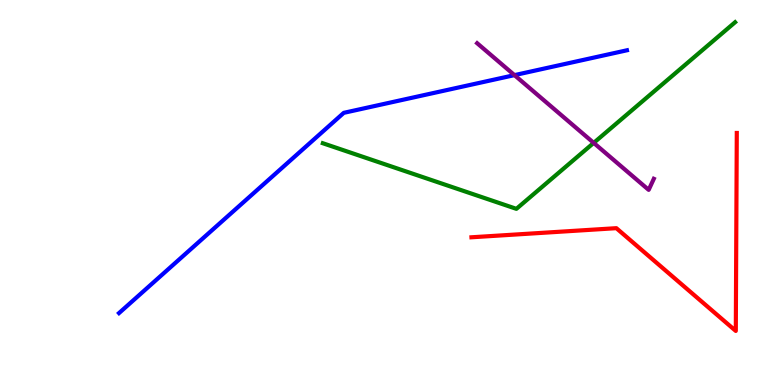[{'lines': ['blue', 'red'], 'intersections': []}, {'lines': ['green', 'red'], 'intersections': []}, {'lines': ['purple', 'red'], 'intersections': []}, {'lines': ['blue', 'green'], 'intersections': []}, {'lines': ['blue', 'purple'], 'intersections': [{'x': 6.64, 'y': 8.05}]}, {'lines': ['green', 'purple'], 'intersections': [{'x': 7.66, 'y': 6.29}]}]